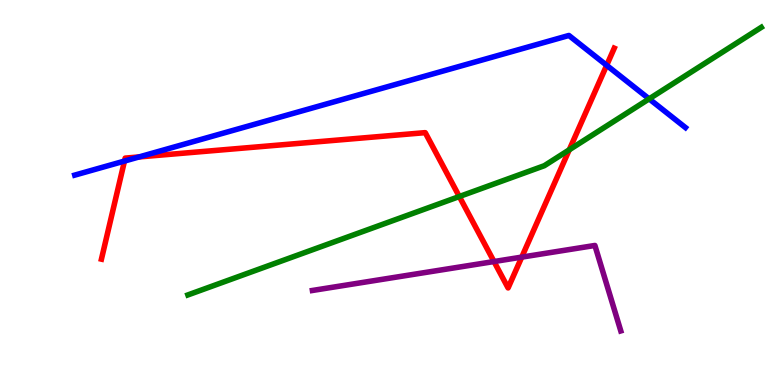[{'lines': ['blue', 'red'], 'intersections': [{'x': 1.61, 'y': 5.82}, {'x': 1.79, 'y': 5.92}, {'x': 7.83, 'y': 8.3}]}, {'lines': ['green', 'red'], 'intersections': [{'x': 5.93, 'y': 4.9}, {'x': 7.35, 'y': 6.11}]}, {'lines': ['purple', 'red'], 'intersections': [{'x': 6.37, 'y': 3.21}, {'x': 6.73, 'y': 3.32}]}, {'lines': ['blue', 'green'], 'intersections': [{'x': 8.38, 'y': 7.43}]}, {'lines': ['blue', 'purple'], 'intersections': []}, {'lines': ['green', 'purple'], 'intersections': []}]